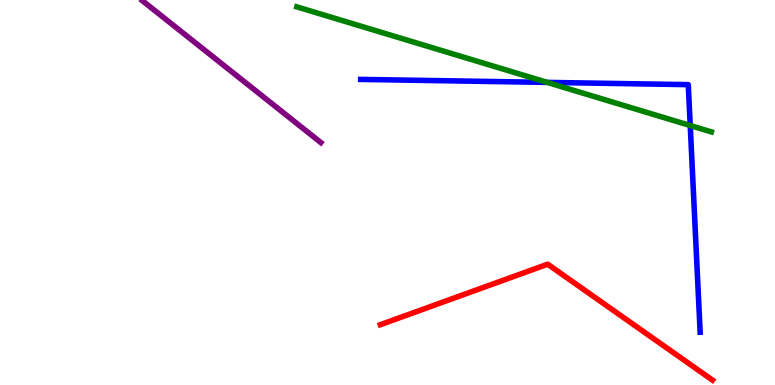[{'lines': ['blue', 'red'], 'intersections': []}, {'lines': ['green', 'red'], 'intersections': []}, {'lines': ['purple', 'red'], 'intersections': []}, {'lines': ['blue', 'green'], 'intersections': [{'x': 7.06, 'y': 7.86}, {'x': 8.91, 'y': 6.74}]}, {'lines': ['blue', 'purple'], 'intersections': []}, {'lines': ['green', 'purple'], 'intersections': []}]